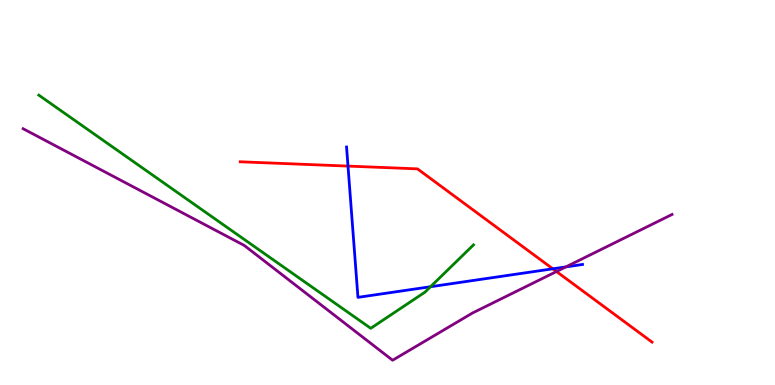[{'lines': ['blue', 'red'], 'intersections': [{'x': 4.49, 'y': 5.69}, {'x': 7.13, 'y': 3.02}]}, {'lines': ['green', 'red'], 'intersections': []}, {'lines': ['purple', 'red'], 'intersections': [{'x': 7.18, 'y': 2.95}]}, {'lines': ['blue', 'green'], 'intersections': [{'x': 5.56, 'y': 2.55}]}, {'lines': ['blue', 'purple'], 'intersections': [{'x': 7.3, 'y': 3.07}]}, {'lines': ['green', 'purple'], 'intersections': []}]